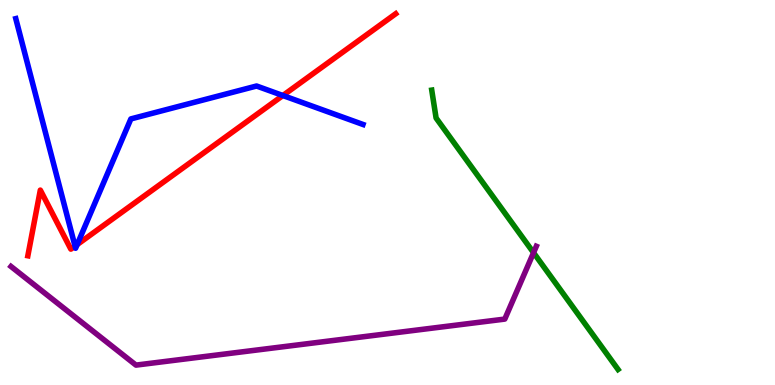[{'lines': ['blue', 'red'], 'intersections': [{'x': 0.968, 'y': 3.61}, {'x': 0.995, 'y': 3.65}, {'x': 3.65, 'y': 7.52}]}, {'lines': ['green', 'red'], 'intersections': []}, {'lines': ['purple', 'red'], 'intersections': []}, {'lines': ['blue', 'green'], 'intersections': []}, {'lines': ['blue', 'purple'], 'intersections': []}, {'lines': ['green', 'purple'], 'intersections': [{'x': 6.88, 'y': 3.44}]}]